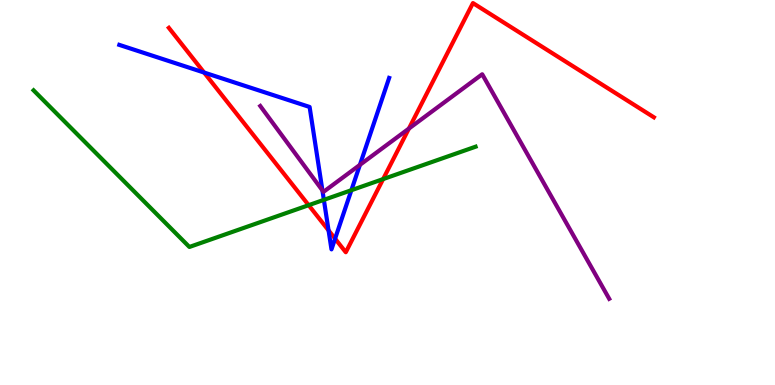[{'lines': ['blue', 'red'], 'intersections': [{'x': 2.63, 'y': 8.12}, {'x': 4.24, 'y': 4.02}, {'x': 4.32, 'y': 3.8}]}, {'lines': ['green', 'red'], 'intersections': [{'x': 3.98, 'y': 4.67}, {'x': 4.94, 'y': 5.35}]}, {'lines': ['purple', 'red'], 'intersections': [{'x': 5.28, 'y': 6.66}]}, {'lines': ['blue', 'green'], 'intersections': [{'x': 4.18, 'y': 4.81}, {'x': 4.53, 'y': 5.06}]}, {'lines': ['blue', 'purple'], 'intersections': [{'x': 4.16, 'y': 5.05}, {'x': 4.64, 'y': 5.72}]}, {'lines': ['green', 'purple'], 'intersections': []}]